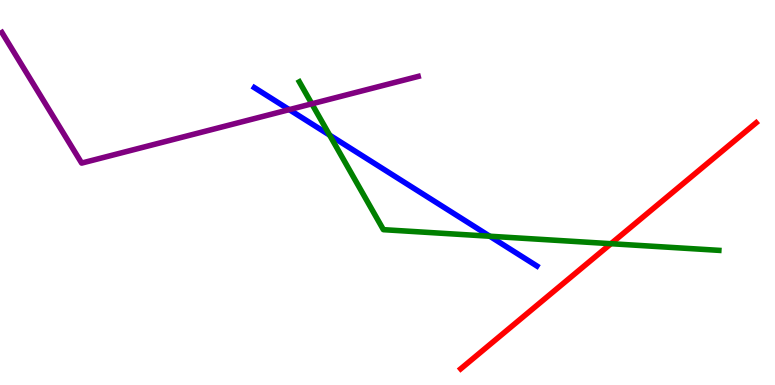[{'lines': ['blue', 'red'], 'intersections': []}, {'lines': ['green', 'red'], 'intersections': [{'x': 7.88, 'y': 3.67}]}, {'lines': ['purple', 'red'], 'intersections': []}, {'lines': ['blue', 'green'], 'intersections': [{'x': 4.25, 'y': 6.49}, {'x': 6.32, 'y': 3.86}]}, {'lines': ['blue', 'purple'], 'intersections': [{'x': 3.73, 'y': 7.15}]}, {'lines': ['green', 'purple'], 'intersections': [{'x': 4.02, 'y': 7.3}]}]